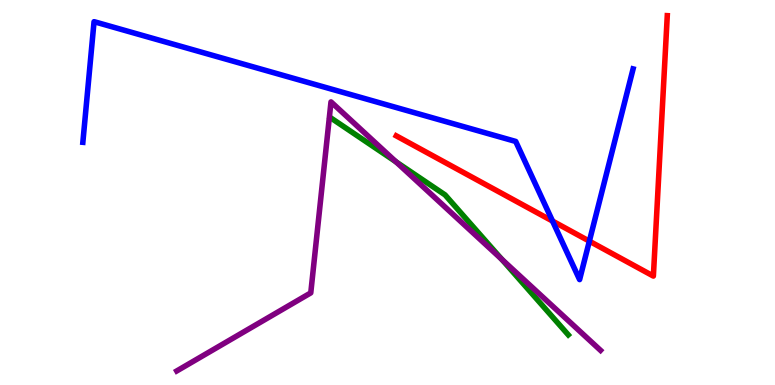[{'lines': ['blue', 'red'], 'intersections': [{'x': 7.13, 'y': 4.26}, {'x': 7.6, 'y': 3.74}]}, {'lines': ['green', 'red'], 'intersections': []}, {'lines': ['purple', 'red'], 'intersections': []}, {'lines': ['blue', 'green'], 'intersections': []}, {'lines': ['blue', 'purple'], 'intersections': []}, {'lines': ['green', 'purple'], 'intersections': [{'x': 5.11, 'y': 5.8}, {'x': 6.47, 'y': 3.26}]}]